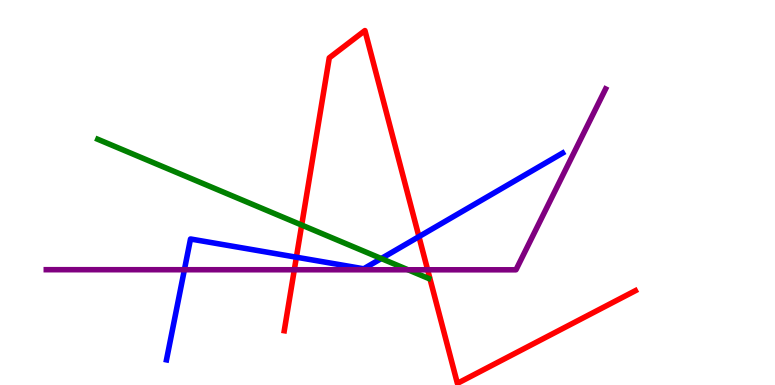[{'lines': ['blue', 'red'], 'intersections': [{'x': 3.82, 'y': 3.32}, {'x': 5.41, 'y': 3.85}]}, {'lines': ['green', 'red'], 'intersections': [{'x': 3.89, 'y': 4.15}]}, {'lines': ['purple', 'red'], 'intersections': [{'x': 3.8, 'y': 2.99}, {'x': 5.52, 'y': 2.99}]}, {'lines': ['blue', 'green'], 'intersections': [{'x': 4.92, 'y': 3.28}]}, {'lines': ['blue', 'purple'], 'intersections': [{'x': 2.38, 'y': 2.99}]}, {'lines': ['green', 'purple'], 'intersections': [{'x': 5.26, 'y': 2.99}]}]